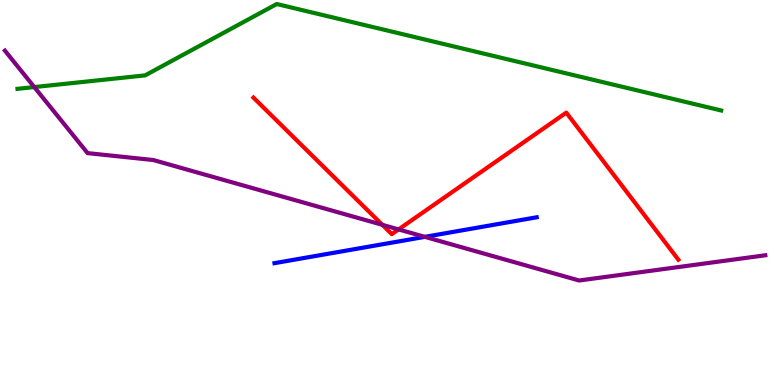[{'lines': ['blue', 'red'], 'intersections': []}, {'lines': ['green', 'red'], 'intersections': []}, {'lines': ['purple', 'red'], 'intersections': [{'x': 4.93, 'y': 4.16}, {'x': 5.14, 'y': 4.04}]}, {'lines': ['blue', 'green'], 'intersections': []}, {'lines': ['blue', 'purple'], 'intersections': [{'x': 5.48, 'y': 3.85}]}, {'lines': ['green', 'purple'], 'intersections': [{'x': 0.442, 'y': 7.74}]}]